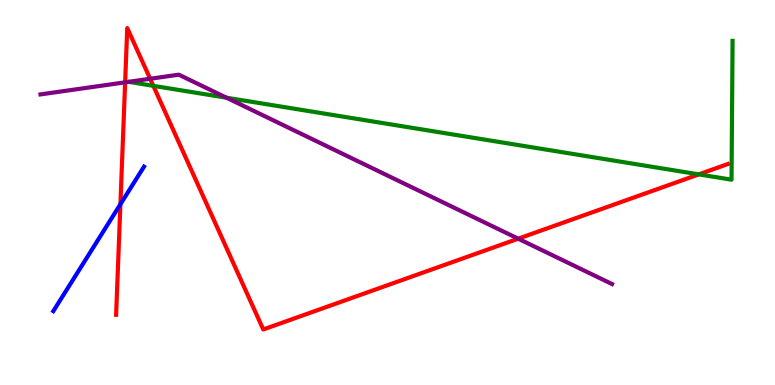[{'lines': ['blue', 'red'], 'intersections': [{'x': 1.55, 'y': 4.69}]}, {'lines': ['green', 'red'], 'intersections': [{'x': 1.98, 'y': 7.77}, {'x': 9.02, 'y': 5.47}]}, {'lines': ['purple', 'red'], 'intersections': [{'x': 1.61, 'y': 7.86}, {'x': 1.94, 'y': 7.95}, {'x': 6.69, 'y': 3.8}]}, {'lines': ['blue', 'green'], 'intersections': []}, {'lines': ['blue', 'purple'], 'intersections': []}, {'lines': ['green', 'purple'], 'intersections': [{'x': 2.92, 'y': 7.46}]}]